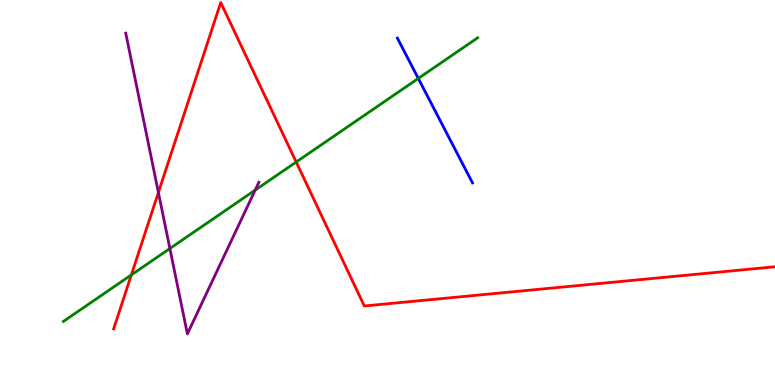[{'lines': ['blue', 'red'], 'intersections': []}, {'lines': ['green', 'red'], 'intersections': [{'x': 1.69, 'y': 2.86}, {'x': 3.82, 'y': 5.79}]}, {'lines': ['purple', 'red'], 'intersections': [{'x': 2.04, 'y': 5.0}]}, {'lines': ['blue', 'green'], 'intersections': [{'x': 5.4, 'y': 7.96}]}, {'lines': ['blue', 'purple'], 'intersections': []}, {'lines': ['green', 'purple'], 'intersections': [{'x': 2.19, 'y': 3.54}, {'x': 3.29, 'y': 5.06}]}]